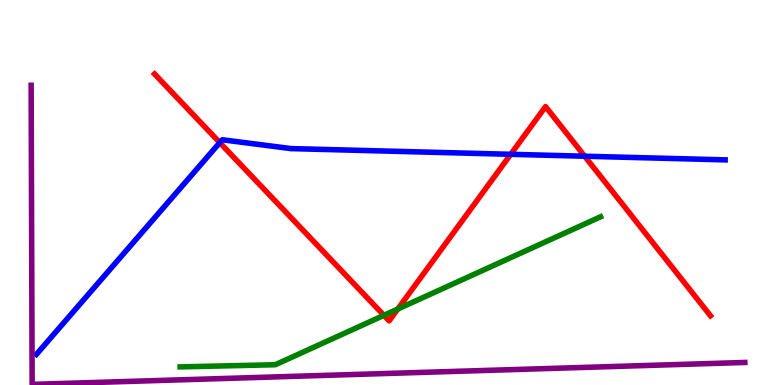[{'lines': ['blue', 'red'], 'intersections': [{'x': 2.84, 'y': 6.3}, {'x': 6.59, 'y': 5.99}, {'x': 7.54, 'y': 5.94}]}, {'lines': ['green', 'red'], 'intersections': [{'x': 4.95, 'y': 1.81}, {'x': 5.13, 'y': 1.97}]}, {'lines': ['purple', 'red'], 'intersections': []}, {'lines': ['blue', 'green'], 'intersections': []}, {'lines': ['blue', 'purple'], 'intersections': []}, {'lines': ['green', 'purple'], 'intersections': []}]